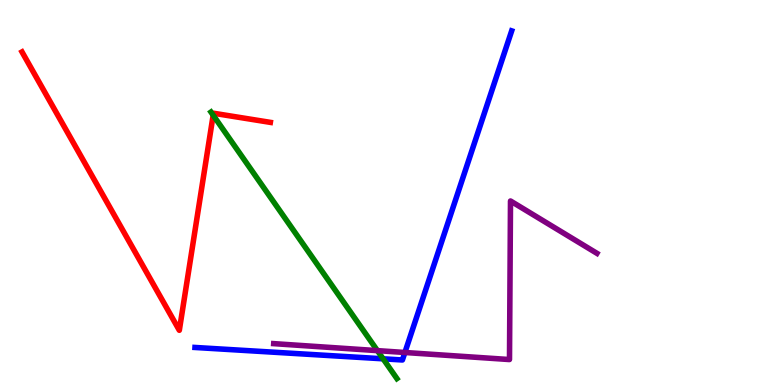[{'lines': ['blue', 'red'], 'intersections': []}, {'lines': ['green', 'red'], 'intersections': [{'x': 2.75, 'y': 7.01}]}, {'lines': ['purple', 'red'], 'intersections': []}, {'lines': ['blue', 'green'], 'intersections': [{'x': 4.94, 'y': 0.68}]}, {'lines': ['blue', 'purple'], 'intersections': [{'x': 5.22, 'y': 0.844}]}, {'lines': ['green', 'purple'], 'intersections': [{'x': 4.87, 'y': 0.893}]}]